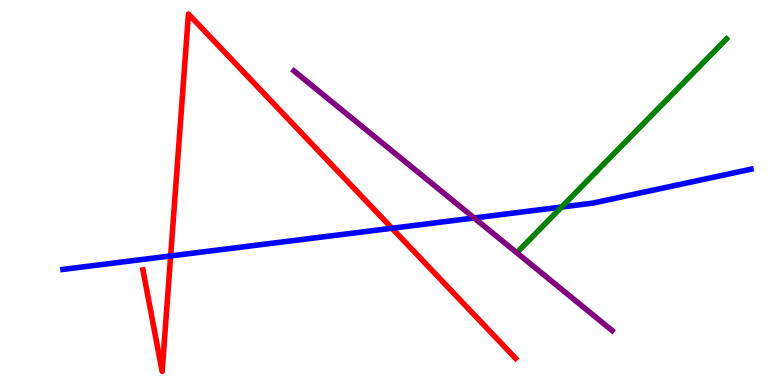[{'lines': ['blue', 'red'], 'intersections': [{'x': 2.2, 'y': 3.35}, {'x': 5.06, 'y': 4.07}]}, {'lines': ['green', 'red'], 'intersections': []}, {'lines': ['purple', 'red'], 'intersections': []}, {'lines': ['blue', 'green'], 'intersections': [{'x': 7.25, 'y': 4.62}]}, {'lines': ['blue', 'purple'], 'intersections': [{'x': 6.12, 'y': 4.34}]}, {'lines': ['green', 'purple'], 'intersections': []}]